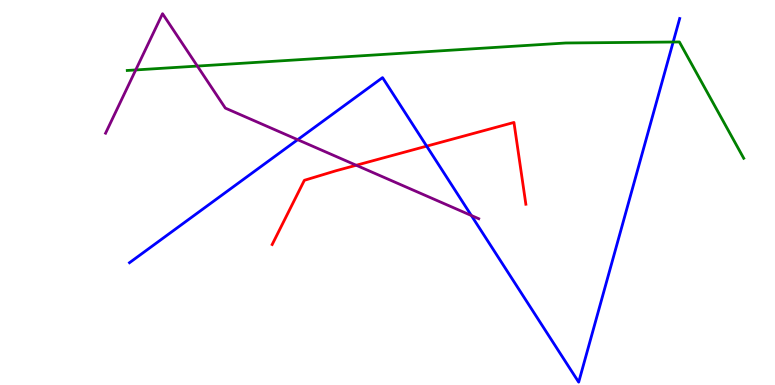[{'lines': ['blue', 'red'], 'intersections': [{'x': 5.51, 'y': 6.2}]}, {'lines': ['green', 'red'], 'intersections': []}, {'lines': ['purple', 'red'], 'intersections': [{'x': 4.6, 'y': 5.71}]}, {'lines': ['blue', 'green'], 'intersections': [{'x': 8.69, 'y': 8.91}]}, {'lines': ['blue', 'purple'], 'intersections': [{'x': 3.84, 'y': 6.37}, {'x': 6.08, 'y': 4.4}]}, {'lines': ['green', 'purple'], 'intersections': [{'x': 1.75, 'y': 8.18}, {'x': 2.55, 'y': 8.28}]}]